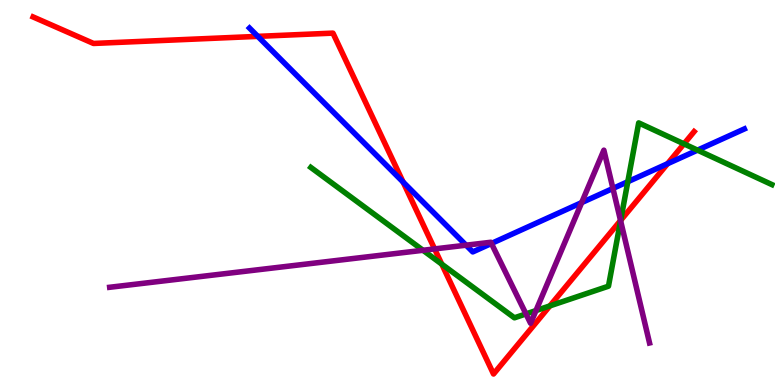[{'lines': ['blue', 'red'], 'intersections': [{'x': 3.33, 'y': 9.06}, {'x': 5.2, 'y': 5.27}, {'x': 8.61, 'y': 5.75}]}, {'lines': ['green', 'red'], 'intersections': [{'x': 5.7, 'y': 3.14}, {'x': 7.1, 'y': 2.05}, {'x': 8.01, 'y': 4.28}, {'x': 8.83, 'y': 6.26}]}, {'lines': ['purple', 'red'], 'intersections': [{'x': 5.61, 'y': 3.53}, {'x': 8.01, 'y': 4.27}]}, {'lines': ['blue', 'green'], 'intersections': [{'x': 8.1, 'y': 5.28}, {'x': 9.0, 'y': 6.1}]}, {'lines': ['blue', 'purple'], 'intersections': [{'x': 6.01, 'y': 3.63}, {'x': 6.34, 'y': 3.68}, {'x': 7.51, 'y': 4.74}, {'x': 7.91, 'y': 5.11}]}, {'lines': ['green', 'purple'], 'intersections': [{'x': 5.46, 'y': 3.5}, {'x': 6.79, 'y': 1.85}, {'x': 6.92, 'y': 1.93}, {'x': 8.01, 'y': 4.27}]}]